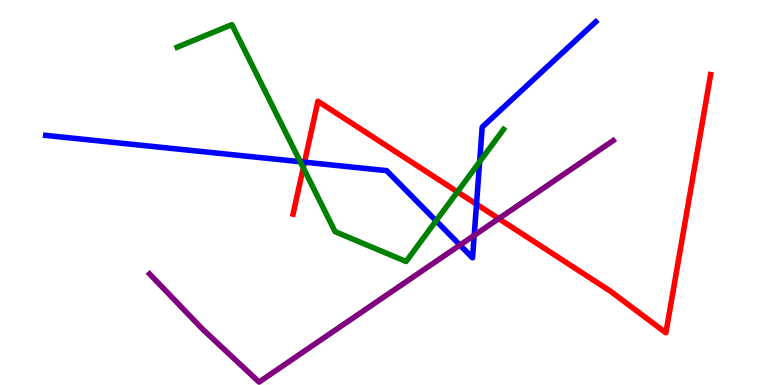[{'lines': ['blue', 'red'], 'intersections': [{'x': 3.93, 'y': 5.79}, {'x': 6.15, 'y': 4.7}]}, {'lines': ['green', 'red'], 'intersections': [{'x': 3.91, 'y': 5.64}, {'x': 5.9, 'y': 5.02}]}, {'lines': ['purple', 'red'], 'intersections': [{'x': 6.44, 'y': 4.32}]}, {'lines': ['blue', 'green'], 'intersections': [{'x': 3.87, 'y': 5.8}, {'x': 5.63, 'y': 4.26}, {'x': 6.19, 'y': 5.8}]}, {'lines': ['blue', 'purple'], 'intersections': [{'x': 5.94, 'y': 3.63}, {'x': 6.12, 'y': 3.89}]}, {'lines': ['green', 'purple'], 'intersections': []}]